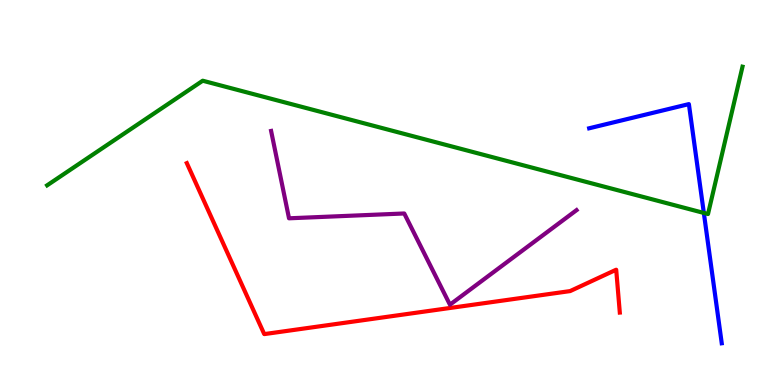[{'lines': ['blue', 'red'], 'intersections': []}, {'lines': ['green', 'red'], 'intersections': []}, {'lines': ['purple', 'red'], 'intersections': []}, {'lines': ['blue', 'green'], 'intersections': [{'x': 9.08, 'y': 4.47}]}, {'lines': ['blue', 'purple'], 'intersections': []}, {'lines': ['green', 'purple'], 'intersections': []}]